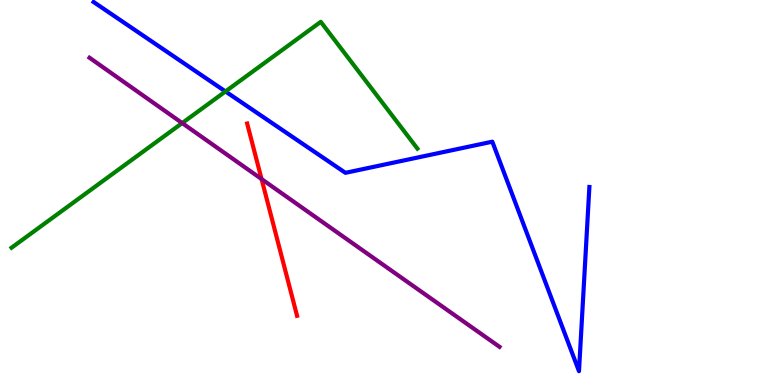[{'lines': ['blue', 'red'], 'intersections': []}, {'lines': ['green', 'red'], 'intersections': []}, {'lines': ['purple', 'red'], 'intersections': [{'x': 3.38, 'y': 5.35}]}, {'lines': ['blue', 'green'], 'intersections': [{'x': 2.91, 'y': 7.62}]}, {'lines': ['blue', 'purple'], 'intersections': []}, {'lines': ['green', 'purple'], 'intersections': [{'x': 2.35, 'y': 6.8}]}]